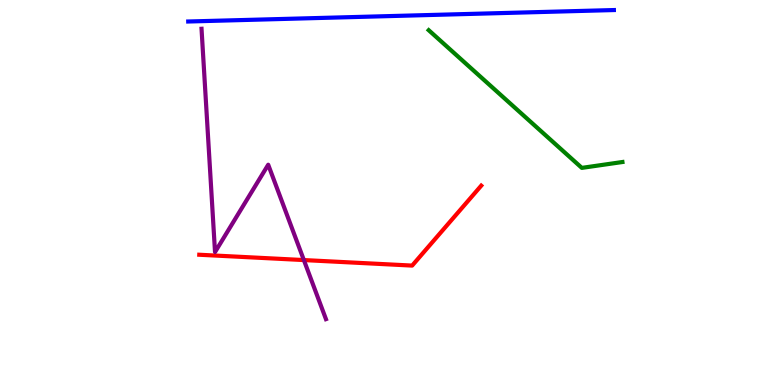[{'lines': ['blue', 'red'], 'intersections': []}, {'lines': ['green', 'red'], 'intersections': []}, {'lines': ['purple', 'red'], 'intersections': [{'x': 3.92, 'y': 3.24}]}, {'lines': ['blue', 'green'], 'intersections': []}, {'lines': ['blue', 'purple'], 'intersections': []}, {'lines': ['green', 'purple'], 'intersections': []}]